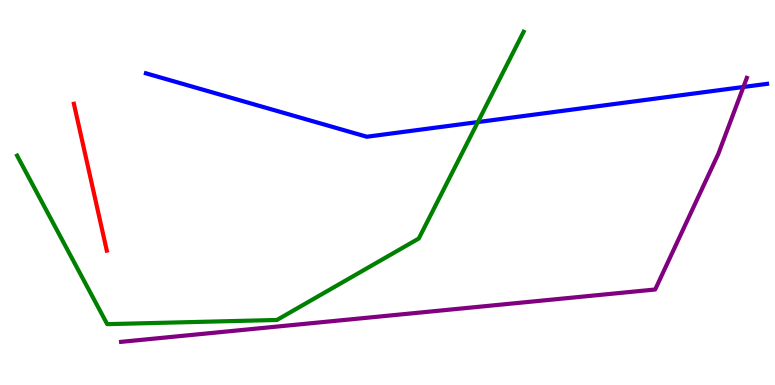[{'lines': ['blue', 'red'], 'intersections': []}, {'lines': ['green', 'red'], 'intersections': []}, {'lines': ['purple', 'red'], 'intersections': []}, {'lines': ['blue', 'green'], 'intersections': [{'x': 6.17, 'y': 6.83}]}, {'lines': ['blue', 'purple'], 'intersections': [{'x': 9.59, 'y': 7.74}]}, {'lines': ['green', 'purple'], 'intersections': []}]